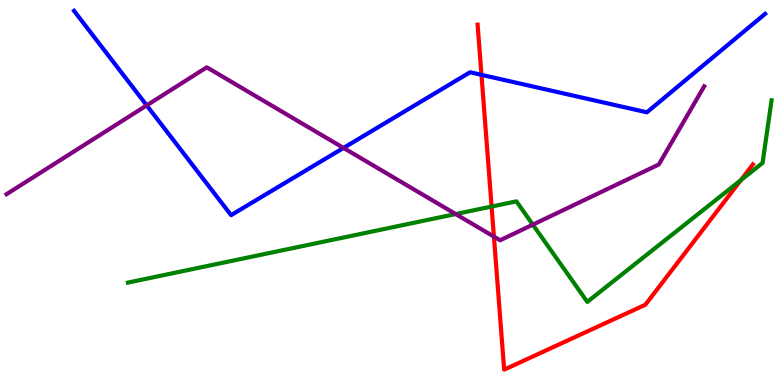[{'lines': ['blue', 'red'], 'intersections': [{'x': 6.21, 'y': 8.06}]}, {'lines': ['green', 'red'], 'intersections': [{'x': 6.34, 'y': 4.64}, {'x': 9.56, 'y': 5.32}]}, {'lines': ['purple', 'red'], 'intersections': [{'x': 6.37, 'y': 3.85}]}, {'lines': ['blue', 'green'], 'intersections': []}, {'lines': ['blue', 'purple'], 'intersections': [{'x': 1.89, 'y': 7.26}, {'x': 4.43, 'y': 6.16}]}, {'lines': ['green', 'purple'], 'intersections': [{'x': 5.88, 'y': 4.44}, {'x': 6.88, 'y': 4.16}]}]